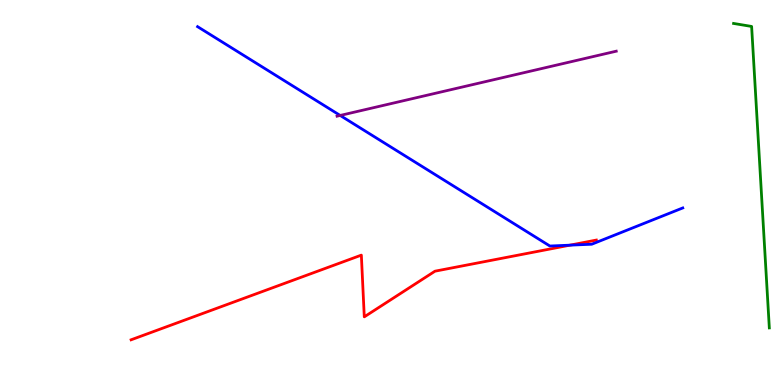[{'lines': ['blue', 'red'], 'intersections': [{'x': 7.35, 'y': 3.63}]}, {'lines': ['green', 'red'], 'intersections': []}, {'lines': ['purple', 'red'], 'intersections': []}, {'lines': ['blue', 'green'], 'intersections': []}, {'lines': ['blue', 'purple'], 'intersections': [{'x': 4.39, 'y': 7.0}]}, {'lines': ['green', 'purple'], 'intersections': []}]